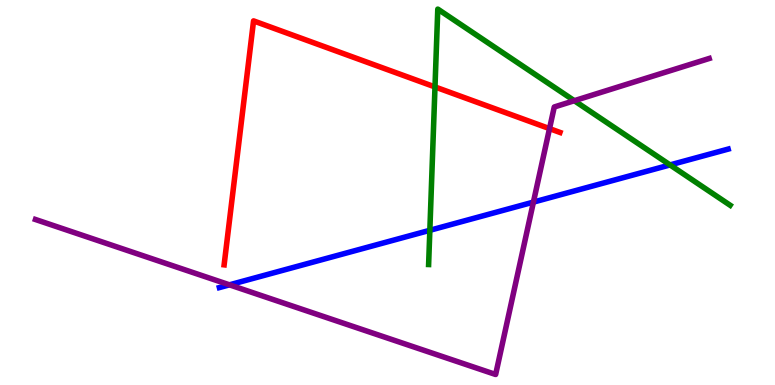[{'lines': ['blue', 'red'], 'intersections': []}, {'lines': ['green', 'red'], 'intersections': [{'x': 5.61, 'y': 7.74}]}, {'lines': ['purple', 'red'], 'intersections': [{'x': 7.09, 'y': 6.66}]}, {'lines': ['blue', 'green'], 'intersections': [{'x': 5.55, 'y': 4.02}, {'x': 8.65, 'y': 5.72}]}, {'lines': ['blue', 'purple'], 'intersections': [{'x': 2.96, 'y': 2.6}, {'x': 6.88, 'y': 4.75}]}, {'lines': ['green', 'purple'], 'intersections': [{'x': 7.41, 'y': 7.38}]}]